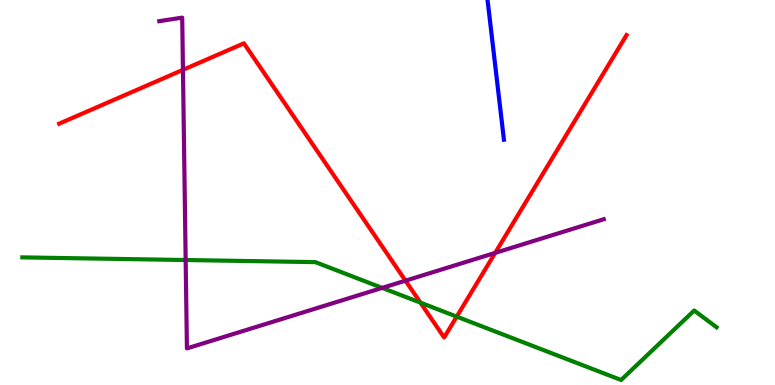[{'lines': ['blue', 'red'], 'intersections': []}, {'lines': ['green', 'red'], 'intersections': [{'x': 5.42, 'y': 2.14}, {'x': 5.89, 'y': 1.78}]}, {'lines': ['purple', 'red'], 'intersections': [{'x': 2.36, 'y': 8.19}, {'x': 5.23, 'y': 2.71}, {'x': 6.39, 'y': 3.43}]}, {'lines': ['blue', 'green'], 'intersections': []}, {'lines': ['blue', 'purple'], 'intersections': []}, {'lines': ['green', 'purple'], 'intersections': [{'x': 2.4, 'y': 3.25}, {'x': 4.93, 'y': 2.52}]}]